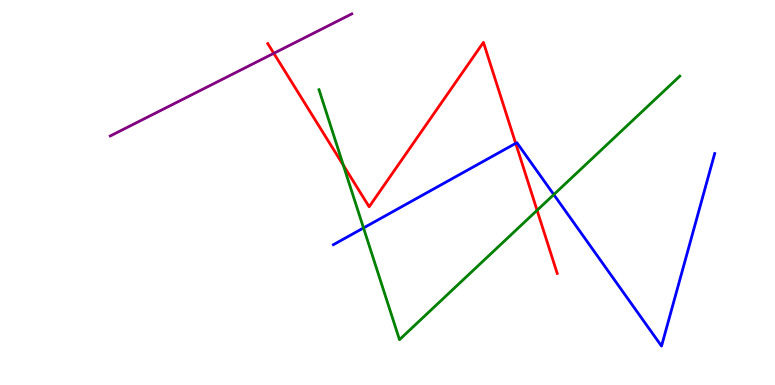[{'lines': ['blue', 'red'], 'intersections': [{'x': 6.65, 'y': 6.28}]}, {'lines': ['green', 'red'], 'intersections': [{'x': 4.43, 'y': 5.71}, {'x': 6.93, 'y': 4.54}]}, {'lines': ['purple', 'red'], 'intersections': [{'x': 3.53, 'y': 8.62}]}, {'lines': ['blue', 'green'], 'intersections': [{'x': 4.69, 'y': 4.08}, {'x': 7.15, 'y': 4.95}]}, {'lines': ['blue', 'purple'], 'intersections': []}, {'lines': ['green', 'purple'], 'intersections': []}]